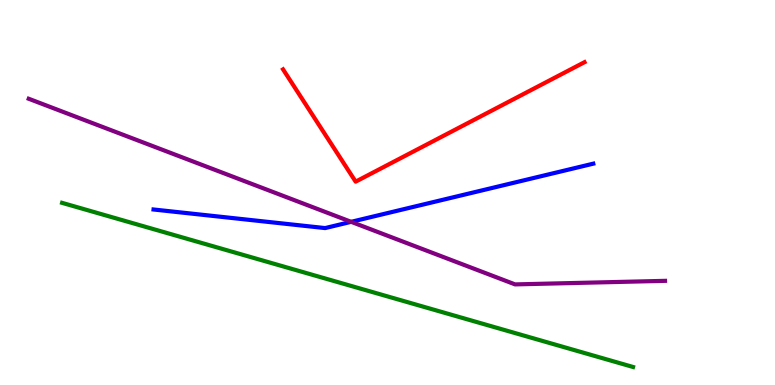[{'lines': ['blue', 'red'], 'intersections': []}, {'lines': ['green', 'red'], 'intersections': []}, {'lines': ['purple', 'red'], 'intersections': []}, {'lines': ['blue', 'green'], 'intersections': []}, {'lines': ['blue', 'purple'], 'intersections': [{'x': 4.53, 'y': 4.24}]}, {'lines': ['green', 'purple'], 'intersections': []}]